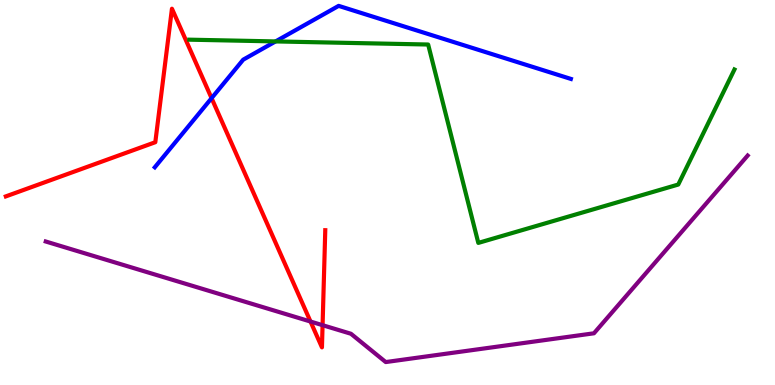[{'lines': ['blue', 'red'], 'intersections': [{'x': 2.73, 'y': 7.45}]}, {'lines': ['green', 'red'], 'intersections': []}, {'lines': ['purple', 'red'], 'intersections': [{'x': 4.01, 'y': 1.65}, {'x': 4.16, 'y': 1.55}]}, {'lines': ['blue', 'green'], 'intersections': [{'x': 3.56, 'y': 8.92}]}, {'lines': ['blue', 'purple'], 'intersections': []}, {'lines': ['green', 'purple'], 'intersections': []}]